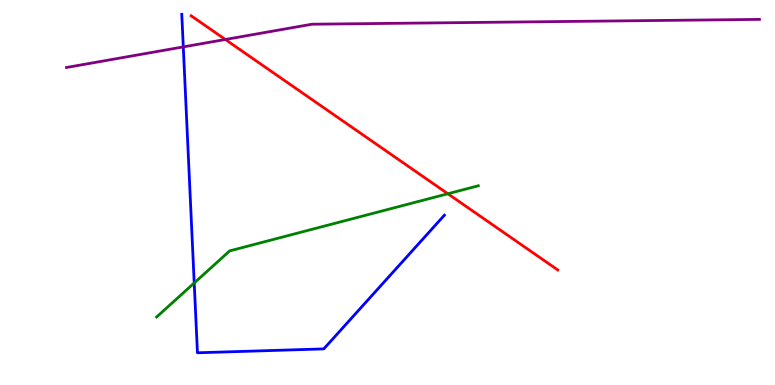[{'lines': ['blue', 'red'], 'intersections': []}, {'lines': ['green', 'red'], 'intersections': [{'x': 5.78, 'y': 4.97}]}, {'lines': ['purple', 'red'], 'intersections': [{'x': 2.91, 'y': 8.97}]}, {'lines': ['blue', 'green'], 'intersections': [{'x': 2.51, 'y': 2.65}]}, {'lines': ['blue', 'purple'], 'intersections': [{'x': 2.37, 'y': 8.78}]}, {'lines': ['green', 'purple'], 'intersections': []}]